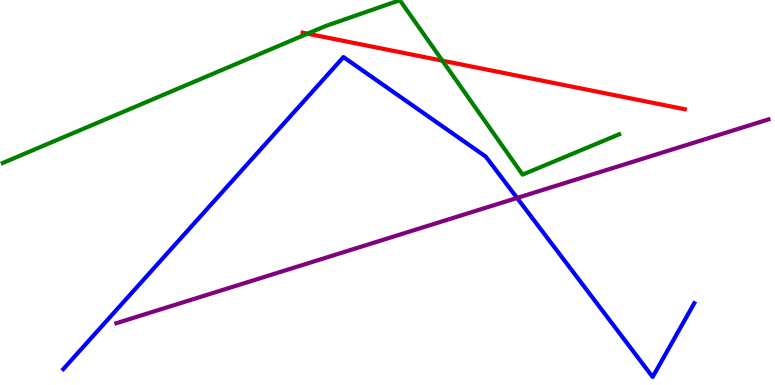[{'lines': ['blue', 'red'], 'intersections': []}, {'lines': ['green', 'red'], 'intersections': [{'x': 3.97, 'y': 9.13}, {'x': 5.71, 'y': 8.42}]}, {'lines': ['purple', 'red'], 'intersections': []}, {'lines': ['blue', 'green'], 'intersections': []}, {'lines': ['blue', 'purple'], 'intersections': [{'x': 6.67, 'y': 4.86}]}, {'lines': ['green', 'purple'], 'intersections': []}]